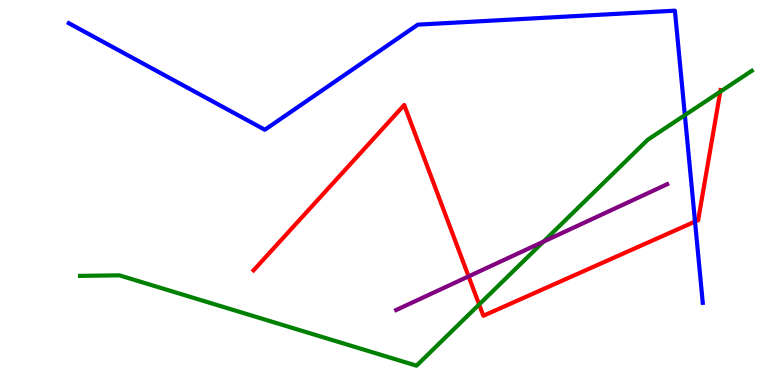[{'lines': ['blue', 'red'], 'intersections': [{'x': 8.97, 'y': 4.24}]}, {'lines': ['green', 'red'], 'intersections': [{'x': 6.18, 'y': 2.09}, {'x': 9.29, 'y': 7.62}]}, {'lines': ['purple', 'red'], 'intersections': [{'x': 6.05, 'y': 2.82}]}, {'lines': ['blue', 'green'], 'intersections': [{'x': 8.84, 'y': 7.01}]}, {'lines': ['blue', 'purple'], 'intersections': []}, {'lines': ['green', 'purple'], 'intersections': [{'x': 7.01, 'y': 3.72}]}]